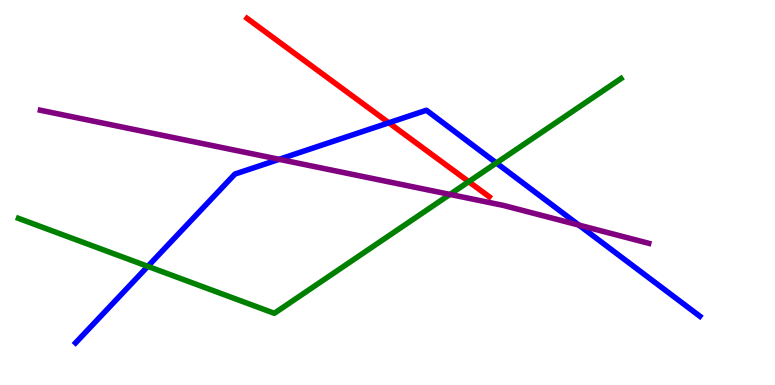[{'lines': ['blue', 'red'], 'intersections': [{'x': 5.02, 'y': 6.81}]}, {'lines': ['green', 'red'], 'intersections': [{'x': 6.05, 'y': 5.28}]}, {'lines': ['purple', 'red'], 'intersections': []}, {'lines': ['blue', 'green'], 'intersections': [{'x': 1.91, 'y': 3.08}, {'x': 6.4, 'y': 5.77}]}, {'lines': ['blue', 'purple'], 'intersections': [{'x': 3.6, 'y': 5.86}, {'x': 7.47, 'y': 4.15}]}, {'lines': ['green', 'purple'], 'intersections': [{'x': 5.81, 'y': 4.95}]}]